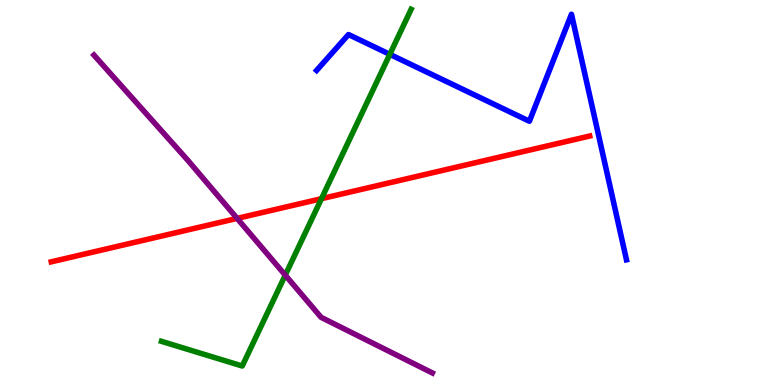[{'lines': ['blue', 'red'], 'intersections': []}, {'lines': ['green', 'red'], 'intersections': [{'x': 4.15, 'y': 4.84}]}, {'lines': ['purple', 'red'], 'intersections': [{'x': 3.06, 'y': 4.33}]}, {'lines': ['blue', 'green'], 'intersections': [{'x': 5.03, 'y': 8.59}]}, {'lines': ['blue', 'purple'], 'intersections': []}, {'lines': ['green', 'purple'], 'intersections': [{'x': 3.68, 'y': 2.85}]}]